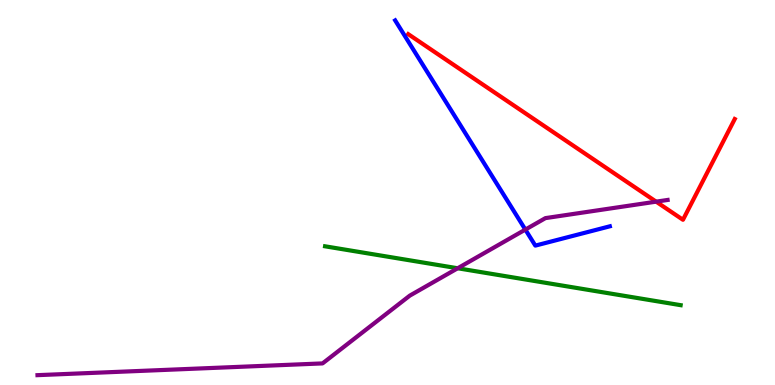[{'lines': ['blue', 'red'], 'intersections': []}, {'lines': ['green', 'red'], 'intersections': []}, {'lines': ['purple', 'red'], 'intersections': [{'x': 8.47, 'y': 4.76}]}, {'lines': ['blue', 'green'], 'intersections': []}, {'lines': ['blue', 'purple'], 'intersections': [{'x': 6.78, 'y': 4.04}]}, {'lines': ['green', 'purple'], 'intersections': [{'x': 5.91, 'y': 3.03}]}]